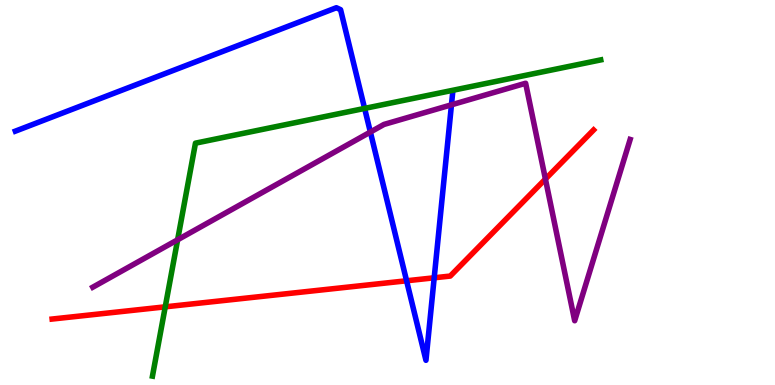[{'lines': ['blue', 'red'], 'intersections': [{'x': 5.25, 'y': 2.71}, {'x': 5.6, 'y': 2.78}]}, {'lines': ['green', 'red'], 'intersections': [{'x': 2.13, 'y': 2.03}]}, {'lines': ['purple', 'red'], 'intersections': [{'x': 7.04, 'y': 5.35}]}, {'lines': ['blue', 'green'], 'intersections': [{'x': 4.7, 'y': 7.18}]}, {'lines': ['blue', 'purple'], 'intersections': [{'x': 4.78, 'y': 6.57}, {'x': 5.83, 'y': 7.28}]}, {'lines': ['green', 'purple'], 'intersections': [{'x': 2.29, 'y': 3.77}]}]